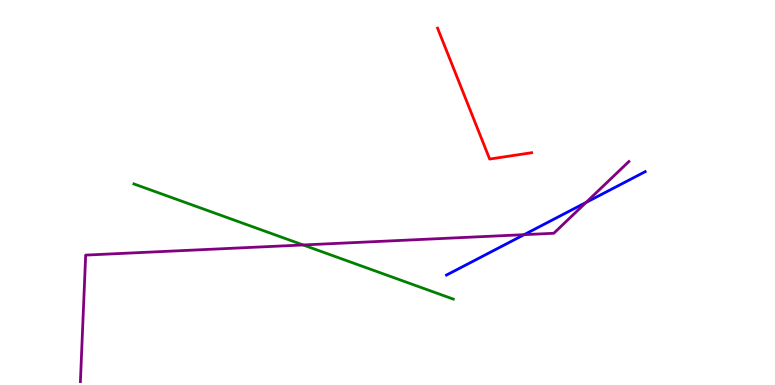[{'lines': ['blue', 'red'], 'intersections': []}, {'lines': ['green', 'red'], 'intersections': []}, {'lines': ['purple', 'red'], 'intersections': []}, {'lines': ['blue', 'green'], 'intersections': []}, {'lines': ['blue', 'purple'], 'intersections': [{'x': 6.76, 'y': 3.9}, {'x': 7.56, 'y': 4.74}]}, {'lines': ['green', 'purple'], 'intersections': [{'x': 3.91, 'y': 3.64}]}]